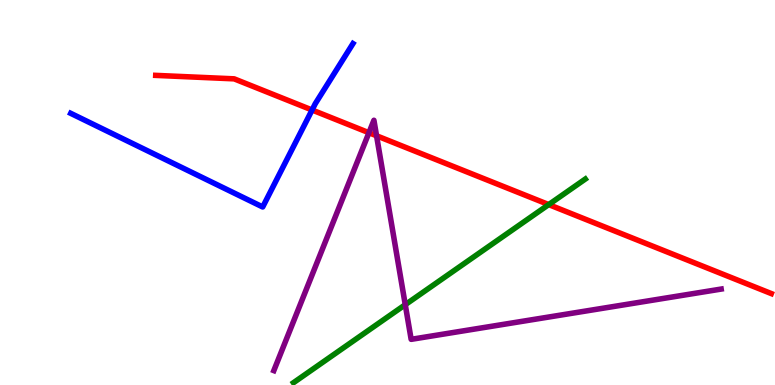[{'lines': ['blue', 'red'], 'intersections': [{'x': 4.03, 'y': 7.14}]}, {'lines': ['green', 'red'], 'intersections': [{'x': 7.08, 'y': 4.69}]}, {'lines': ['purple', 'red'], 'intersections': [{'x': 4.76, 'y': 6.55}, {'x': 4.86, 'y': 6.47}]}, {'lines': ['blue', 'green'], 'intersections': []}, {'lines': ['blue', 'purple'], 'intersections': []}, {'lines': ['green', 'purple'], 'intersections': [{'x': 5.23, 'y': 2.09}]}]